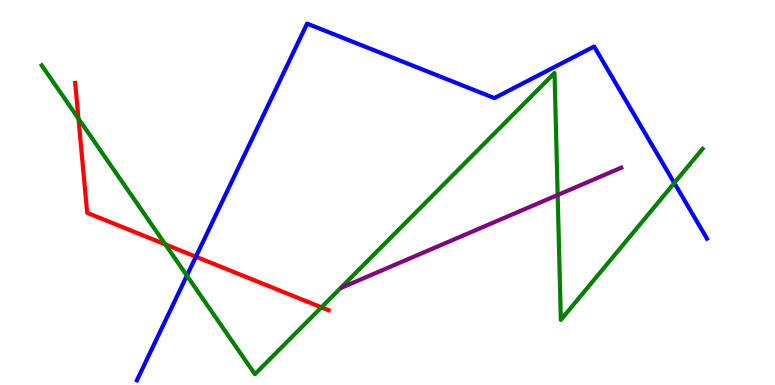[{'lines': ['blue', 'red'], 'intersections': [{'x': 2.53, 'y': 3.33}]}, {'lines': ['green', 'red'], 'intersections': [{'x': 1.01, 'y': 6.92}, {'x': 2.13, 'y': 3.65}, {'x': 4.15, 'y': 2.02}]}, {'lines': ['purple', 'red'], 'intersections': []}, {'lines': ['blue', 'green'], 'intersections': [{'x': 2.41, 'y': 2.84}, {'x': 8.7, 'y': 5.25}]}, {'lines': ['blue', 'purple'], 'intersections': []}, {'lines': ['green', 'purple'], 'intersections': [{'x': 7.2, 'y': 4.94}]}]